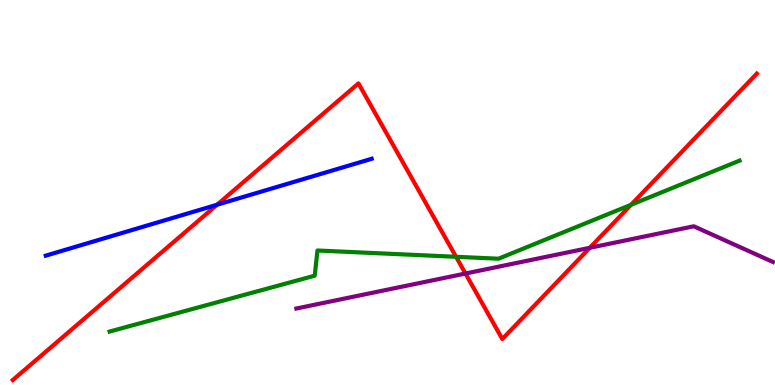[{'lines': ['blue', 'red'], 'intersections': [{'x': 2.8, 'y': 4.68}]}, {'lines': ['green', 'red'], 'intersections': [{'x': 5.88, 'y': 3.33}, {'x': 8.14, 'y': 4.68}]}, {'lines': ['purple', 'red'], 'intersections': [{'x': 6.01, 'y': 2.9}, {'x': 7.61, 'y': 3.56}]}, {'lines': ['blue', 'green'], 'intersections': []}, {'lines': ['blue', 'purple'], 'intersections': []}, {'lines': ['green', 'purple'], 'intersections': []}]